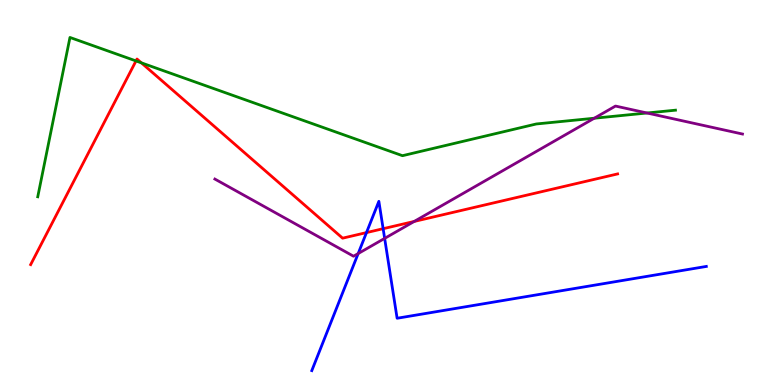[{'lines': ['blue', 'red'], 'intersections': [{'x': 4.73, 'y': 3.96}, {'x': 4.94, 'y': 4.06}]}, {'lines': ['green', 'red'], 'intersections': [{'x': 1.75, 'y': 8.42}, {'x': 1.82, 'y': 8.37}]}, {'lines': ['purple', 'red'], 'intersections': [{'x': 5.34, 'y': 4.25}]}, {'lines': ['blue', 'green'], 'intersections': []}, {'lines': ['blue', 'purple'], 'intersections': [{'x': 4.62, 'y': 3.41}, {'x': 4.96, 'y': 3.81}]}, {'lines': ['green', 'purple'], 'intersections': [{'x': 7.67, 'y': 6.93}, {'x': 8.35, 'y': 7.06}]}]